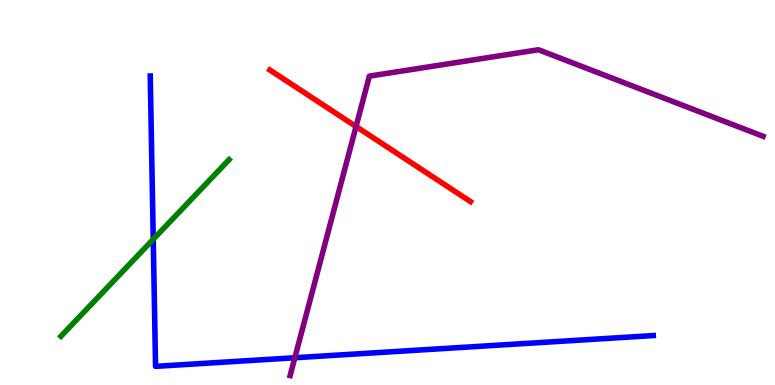[{'lines': ['blue', 'red'], 'intersections': []}, {'lines': ['green', 'red'], 'intersections': []}, {'lines': ['purple', 'red'], 'intersections': [{'x': 4.59, 'y': 6.71}]}, {'lines': ['blue', 'green'], 'intersections': [{'x': 1.98, 'y': 3.78}]}, {'lines': ['blue', 'purple'], 'intersections': [{'x': 3.8, 'y': 0.708}]}, {'lines': ['green', 'purple'], 'intersections': []}]